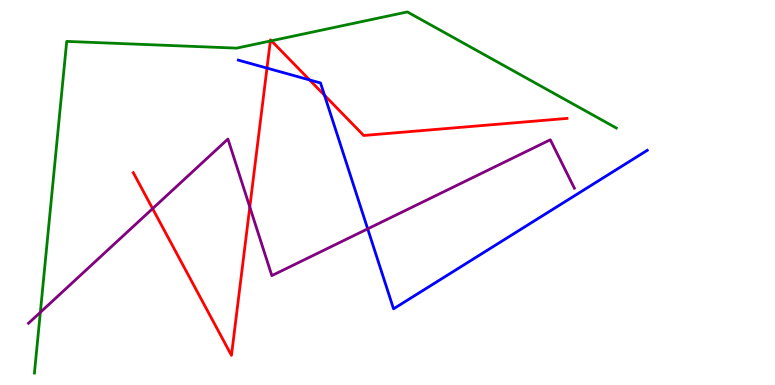[{'lines': ['blue', 'red'], 'intersections': [{'x': 3.44, 'y': 8.23}, {'x': 3.99, 'y': 7.92}, {'x': 4.19, 'y': 7.53}]}, {'lines': ['green', 'red'], 'intersections': [{'x': 3.49, 'y': 8.94}, {'x': 3.5, 'y': 8.94}]}, {'lines': ['purple', 'red'], 'intersections': [{'x': 1.97, 'y': 4.58}, {'x': 3.22, 'y': 4.62}]}, {'lines': ['blue', 'green'], 'intersections': []}, {'lines': ['blue', 'purple'], 'intersections': [{'x': 4.74, 'y': 4.06}]}, {'lines': ['green', 'purple'], 'intersections': [{'x': 0.52, 'y': 1.89}]}]